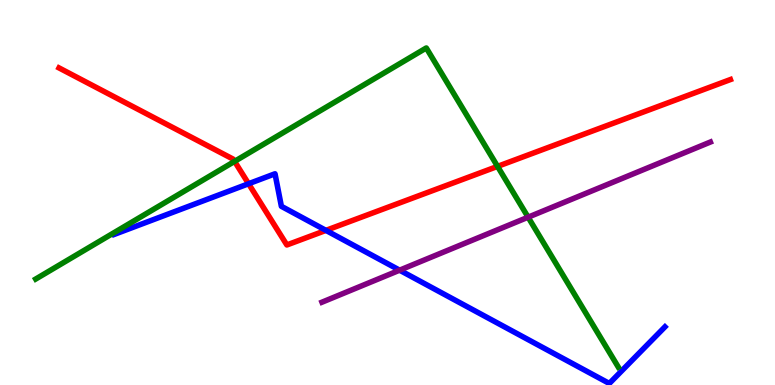[{'lines': ['blue', 'red'], 'intersections': [{'x': 3.21, 'y': 5.23}, {'x': 4.21, 'y': 4.02}]}, {'lines': ['green', 'red'], 'intersections': [{'x': 3.03, 'y': 5.81}, {'x': 6.42, 'y': 5.68}]}, {'lines': ['purple', 'red'], 'intersections': []}, {'lines': ['blue', 'green'], 'intersections': []}, {'lines': ['blue', 'purple'], 'intersections': [{'x': 5.16, 'y': 2.98}]}, {'lines': ['green', 'purple'], 'intersections': [{'x': 6.81, 'y': 4.36}]}]